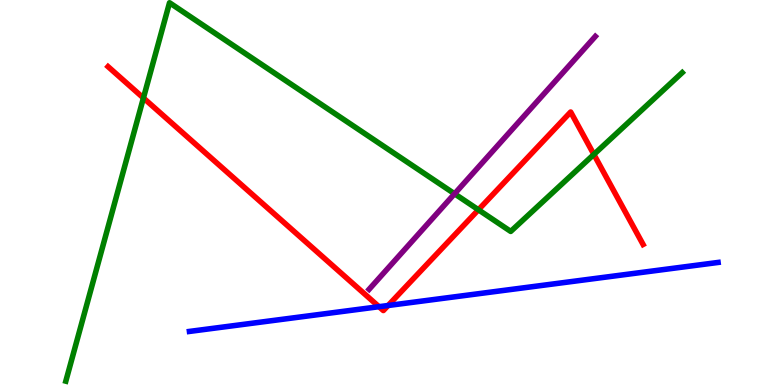[{'lines': ['blue', 'red'], 'intersections': [{'x': 4.89, 'y': 2.03}, {'x': 5.01, 'y': 2.06}]}, {'lines': ['green', 'red'], 'intersections': [{'x': 1.85, 'y': 7.45}, {'x': 6.17, 'y': 4.55}, {'x': 7.66, 'y': 5.99}]}, {'lines': ['purple', 'red'], 'intersections': []}, {'lines': ['blue', 'green'], 'intersections': []}, {'lines': ['blue', 'purple'], 'intersections': []}, {'lines': ['green', 'purple'], 'intersections': [{'x': 5.87, 'y': 4.97}]}]